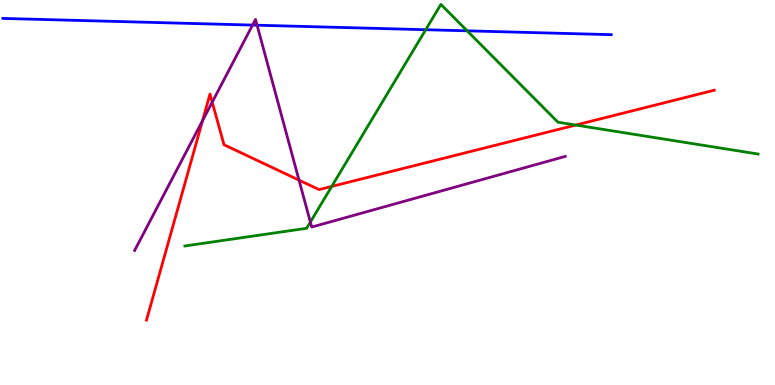[{'lines': ['blue', 'red'], 'intersections': []}, {'lines': ['green', 'red'], 'intersections': [{'x': 4.28, 'y': 5.16}, {'x': 7.43, 'y': 6.75}]}, {'lines': ['purple', 'red'], 'intersections': [{'x': 2.61, 'y': 6.86}, {'x': 2.74, 'y': 7.35}, {'x': 3.86, 'y': 5.32}]}, {'lines': ['blue', 'green'], 'intersections': [{'x': 5.49, 'y': 9.23}, {'x': 6.03, 'y': 9.2}]}, {'lines': ['blue', 'purple'], 'intersections': [{'x': 3.26, 'y': 9.35}, {'x': 3.32, 'y': 9.35}]}, {'lines': ['green', 'purple'], 'intersections': [{'x': 4.0, 'y': 4.23}]}]